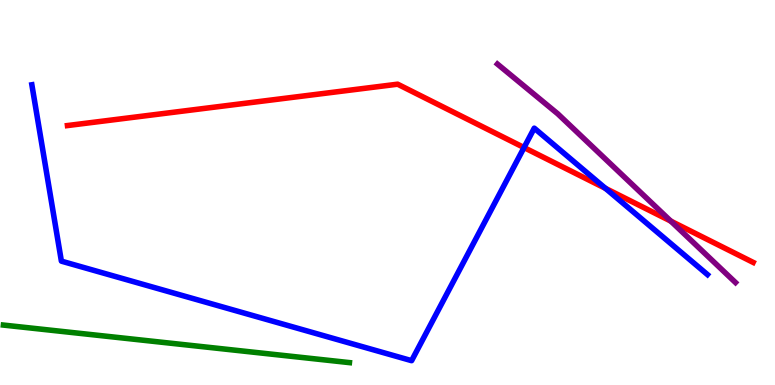[{'lines': ['blue', 'red'], 'intersections': [{'x': 6.76, 'y': 6.17}, {'x': 7.81, 'y': 5.11}]}, {'lines': ['green', 'red'], 'intersections': []}, {'lines': ['purple', 'red'], 'intersections': [{'x': 8.66, 'y': 4.26}]}, {'lines': ['blue', 'green'], 'intersections': []}, {'lines': ['blue', 'purple'], 'intersections': []}, {'lines': ['green', 'purple'], 'intersections': []}]